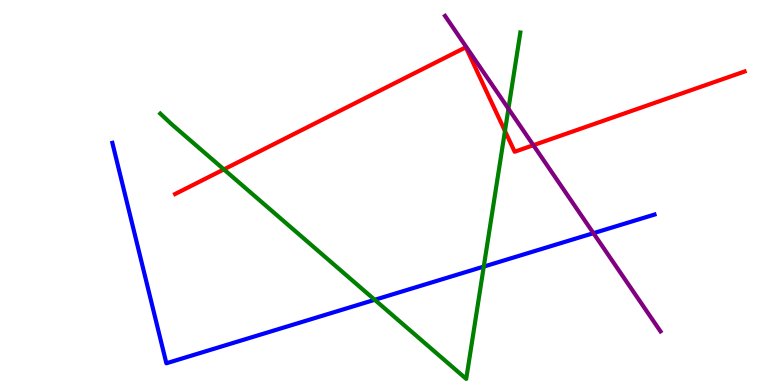[{'lines': ['blue', 'red'], 'intersections': []}, {'lines': ['green', 'red'], 'intersections': [{'x': 2.89, 'y': 5.6}, {'x': 6.52, 'y': 6.6}]}, {'lines': ['purple', 'red'], 'intersections': [{'x': 6.88, 'y': 6.23}]}, {'lines': ['blue', 'green'], 'intersections': [{'x': 4.84, 'y': 2.21}, {'x': 6.24, 'y': 3.08}]}, {'lines': ['blue', 'purple'], 'intersections': [{'x': 7.66, 'y': 3.94}]}, {'lines': ['green', 'purple'], 'intersections': [{'x': 6.56, 'y': 7.18}]}]